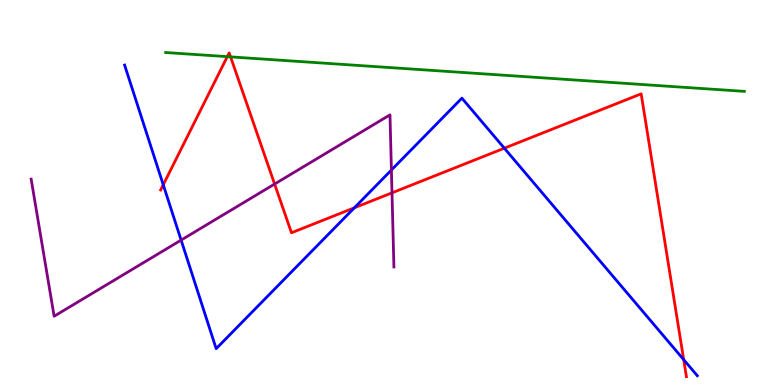[{'lines': ['blue', 'red'], 'intersections': [{'x': 2.11, 'y': 5.2}, {'x': 4.57, 'y': 4.6}, {'x': 6.51, 'y': 6.15}, {'x': 8.82, 'y': 0.658}]}, {'lines': ['green', 'red'], 'intersections': [{'x': 2.93, 'y': 8.53}, {'x': 2.98, 'y': 8.52}]}, {'lines': ['purple', 'red'], 'intersections': [{'x': 3.54, 'y': 5.22}, {'x': 5.06, 'y': 4.99}]}, {'lines': ['blue', 'green'], 'intersections': []}, {'lines': ['blue', 'purple'], 'intersections': [{'x': 2.34, 'y': 3.76}, {'x': 5.05, 'y': 5.58}]}, {'lines': ['green', 'purple'], 'intersections': []}]